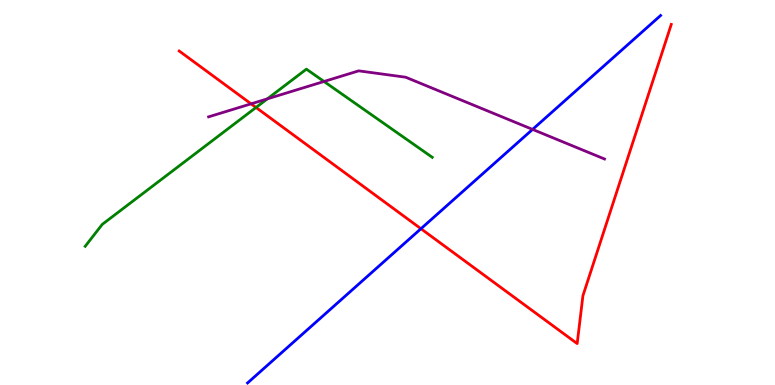[{'lines': ['blue', 'red'], 'intersections': [{'x': 5.43, 'y': 4.06}]}, {'lines': ['green', 'red'], 'intersections': [{'x': 3.3, 'y': 7.21}]}, {'lines': ['purple', 'red'], 'intersections': [{'x': 3.24, 'y': 7.3}]}, {'lines': ['blue', 'green'], 'intersections': []}, {'lines': ['blue', 'purple'], 'intersections': [{'x': 6.87, 'y': 6.64}]}, {'lines': ['green', 'purple'], 'intersections': [{'x': 3.45, 'y': 7.43}, {'x': 4.18, 'y': 7.88}]}]